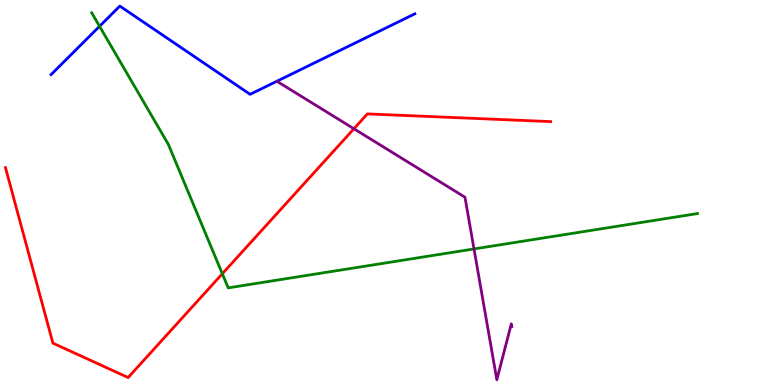[{'lines': ['blue', 'red'], 'intersections': []}, {'lines': ['green', 'red'], 'intersections': [{'x': 2.87, 'y': 2.89}]}, {'lines': ['purple', 'red'], 'intersections': [{'x': 4.57, 'y': 6.66}]}, {'lines': ['blue', 'green'], 'intersections': [{'x': 1.28, 'y': 9.32}]}, {'lines': ['blue', 'purple'], 'intersections': []}, {'lines': ['green', 'purple'], 'intersections': [{'x': 6.12, 'y': 3.53}]}]